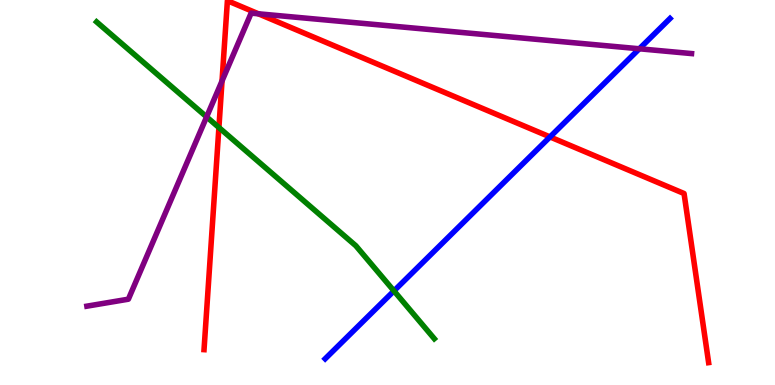[{'lines': ['blue', 'red'], 'intersections': [{'x': 7.1, 'y': 6.44}]}, {'lines': ['green', 'red'], 'intersections': [{'x': 2.82, 'y': 6.69}]}, {'lines': ['purple', 'red'], 'intersections': [{'x': 2.86, 'y': 7.9}, {'x': 3.33, 'y': 9.64}]}, {'lines': ['blue', 'green'], 'intersections': [{'x': 5.08, 'y': 2.44}]}, {'lines': ['blue', 'purple'], 'intersections': [{'x': 8.25, 'y': 8.73}]}, {'lines': ['green', 'purple'], 'intersections': [{'x': 2.67, 'y': 6.96}]}]